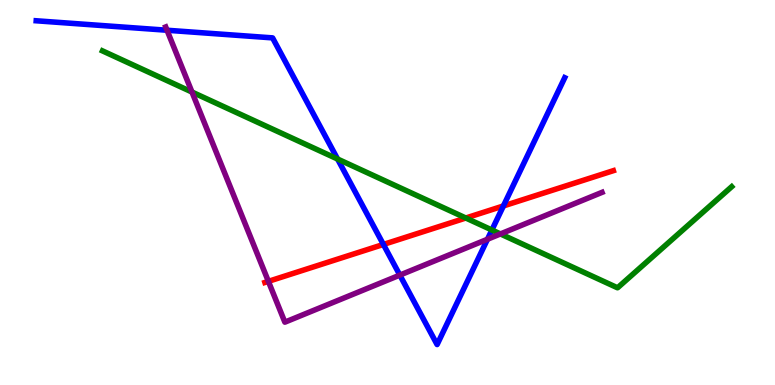[{'lines': ['blue', 'red'], 'intersections': [{'x': 4.95, 'y': 3.65}, {'x': 6.5, 'y': 4.65}]}, {'lines': ['green', 'red'], 'intersections': [{'x': 6.01, 'y': 4.34}]}, {'lines': ['purple', 'red'], 'intersections': [{'x': 3.46, 'y': 2.69}]}, {'lines': ['blue', 'green'], 'intersections': [{'x': 4.36, 'y': 5.87}, {'x': 6.35, 'y': 4.03}]}, {'lines': ['blue', 'purple'], 'intersections': [{'x': 2.16, 'y': 9.21}, {'x': 5.16, 'y': 2.85}, {'x': 6.29, 'y': 3.79}]}, {'lines': ['green', 'purple'], 'intersections': [{'x': 2.48, 'y': 7.61}, {'x': 6.46, 'y': 3.92}]}]